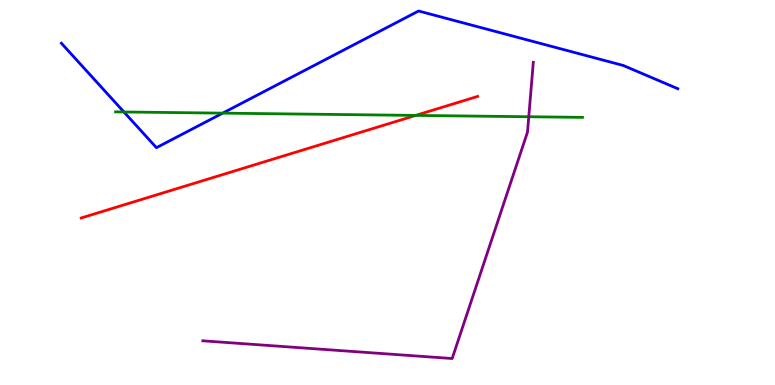[{'lines': ['blue', 'red'], 'intersections': []}, {'lines': ['green', 'red'], 'intersections': [{'x': 5.36, 'y': 7.0}]}, {'lines': ['purple', 'red'], 'intersections': []}, {'lines': ['blue', 'green'], 'intersections': [{'x': 1.6, 'y': 7.09}, {'x': 2.87, 'y': 7.06}]}, {'lines': ['blue', 'purple'], 'intersections': []}, {'lines': ['green', 'purple'], 'intersections': [{'x': 6.82, 'y': 6.97}]}]